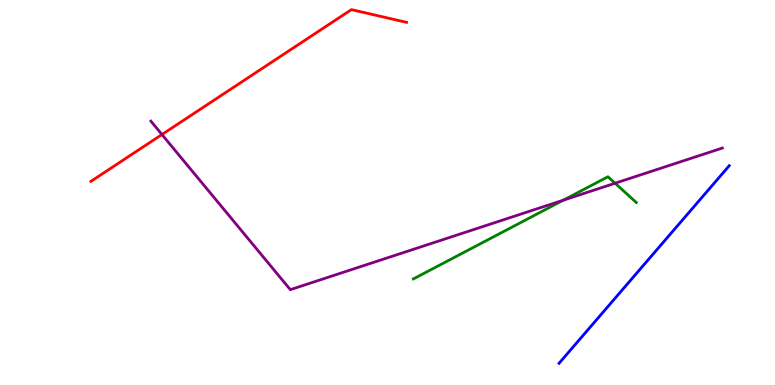[{'lines': ['blue', 'red'], 'intersections': []}, {'lines': ['green', 'red'], 'intersections': []}, {'lines': ['purple', 'red'], 'intersections': [{'x': 2.09, 'y': 6.51}]}, {'lines': ['blue', 'green'], 'intersections': []}, {'lines': ['blue', 'purple'], 'intersections': []}, {'lines': ['green', 'purple'], 'intersections': [{'x': 7.27, 'y': 4.8}, {'x': 7.94, 'y': 5.24}]}]